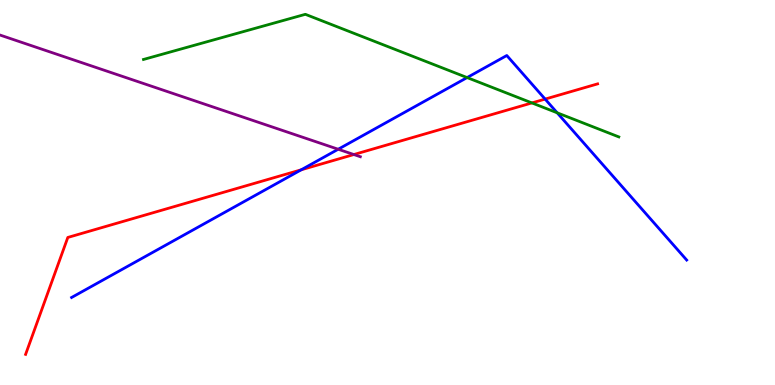[{'lines': ['blue', 'red'], 'intersections': [{'x': 3.89, 'y': 5.59}, {'x': 7.03, 'y': 7.43}]}, {'lines': ['green', 'red'], 'intersections': [{'x': 6.86, 'y': 7.33}]}, {'lines': ['purple', 'red'], 'intersections': [{'x': 4.57, 'y': 5.99}]}, {'lines': ['blue', 'green'], 'intersections': [{'x': 6.03, 'y': 7.99}, {'x': 7.19, 'y': 7.07}]}, {'lines': ['blue', 'purple'], 'intersections': [{'x': 4.36, 'y': 6.12}]}, {'lines': ['green', 'purple'], 'intersections': []}]